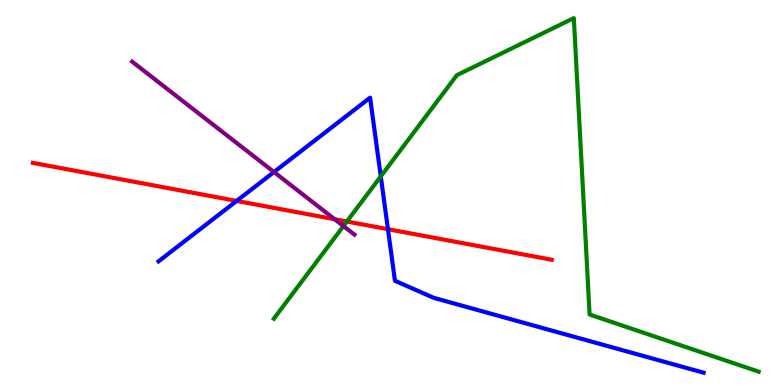[{'lines': ['blue', 'red'], 'intersections': [{'x': 3.05, 'y': 4.78}, {'x': 5.01, 'y': 4.05}]}, {'lines': ['green', 'red'], 'intersections': [{'x': 4.48, 'y': 4.25}]}, {'lines': ['purple', 'red'], 'intersections': [{'x': 4.32, 'y': 4.31}]}, {'lines': ['blue', 'green'], 'intersections': [{'x': 4.91, 'y': 5.42}]}, {'lines': ['blue', 'purple'], 'intersections': [{'x': 3.54, 'y': 5.53}]}, {'lines': ['green', 'purple'], 'intersections': [{'x': 4.43, 'y': 4.13}]}]